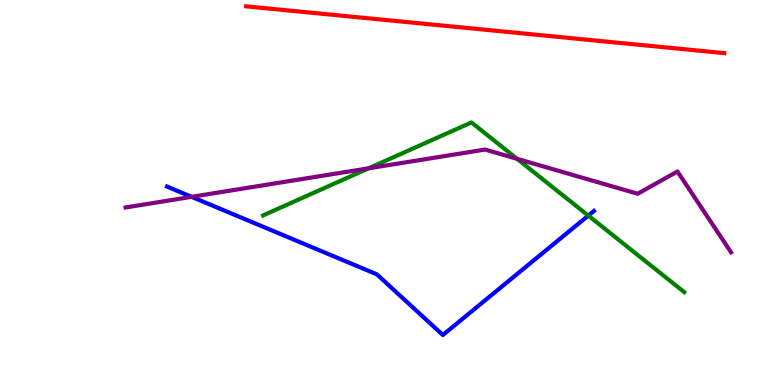[{'lines': ['blue', 'red'], 'intersections': []}, {'lines': ['green', 'red'], 'intersections': []}, {'lines': ['purple', 'red'], 'intersections': []}, {'lines': ['blue', 'green'], 'intersections': [{'x': 7.59, 'y': 4.4}]}, {'lines': ['blue', 'purple'], 'intersections': [{'x': 2.47, 'y': 4.89}]}, {'lines': ['green', 'purple'], 'intersections': [{'x': 4.76, 'y': 5.63}, {'x': 6.67, 'y': 5.87}]}]